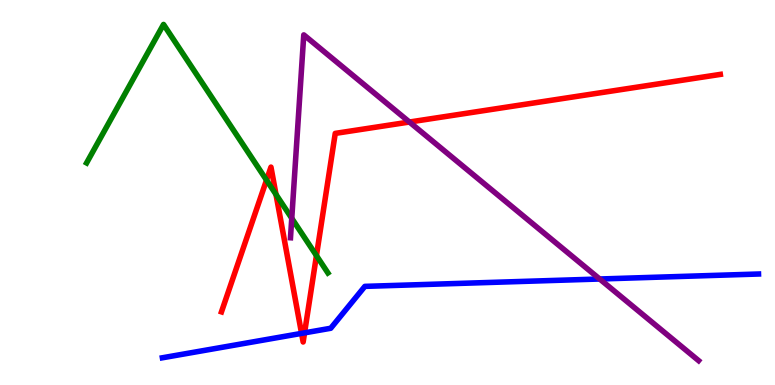[{'lines': ['blue', 'red'], 'intersections': [{'x': 3.89, 'y': 1.34}, {'x': 3.93, 'y': 1.35}]}, {'lines': ['green', 'red'], 'intersections': [{'x': 3.44, 'y': 5.32}, {'x': 3.56, 'y': 4.95}, {'x': 4.08, 'y': 3.36}]}, {'lines': ['purple', 'red'], 'intersections': [{'x': 5.28, 'y': 6.83}]}, {'lines': ['blue', 'green'], 'intersections': []}, {'lines': ['blue', 'purple'], 'intersections': [{'x': 7.74, 'y': 2.75}]}, {'lines': ['green', 'purple'], 'intersections': [{'x': 3.76, 'y': 4.33}]}]